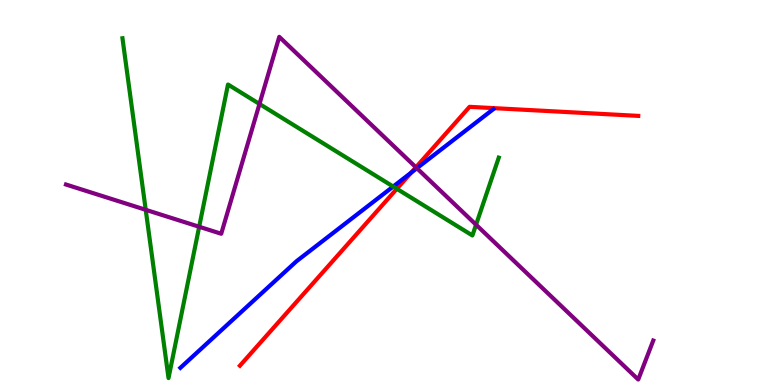[{'lines': ['blue', 'red'], 'intersections': [{'x': 5.31, 'y': 5.52}]}, {'lines': ['green', 'red'], 'intersections': [{'x': 5.12, 'y': 5.1}]}, {'lines': ['purple', 'red'], 'intersections': [{'x': 5.37, 'y': 5.65}]}, {'lines': ['blue', 'green'], 'intersections': [{'x': 5.07, 'y': 5.15}]}, {'lines': ['blue', 'purple'], 'intersections': [{'x': 5.38, 'y': 5.63}]}, {'lines': ['green', 'purple'], 'intersections': [{'x': 1.88, 'y': 4.55}, {'x': 2.57, 'y': 4.11}, {'x': 3.35, 'y': 7.3}, {'x': 6.14, 'y': 4.16}]}]